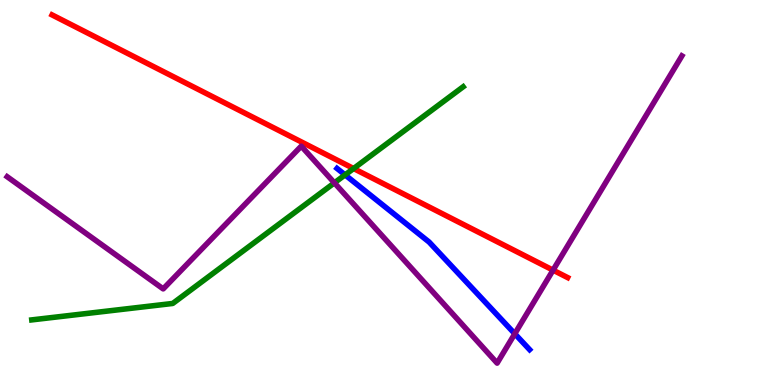[{'lines': ['blue', 'red'], 'intersections': []}, {'lines': ['green', 'red'], 'intersections': [{'x': 4.56, 'y': 5.62}]}, {'lines': ['purple', 'red'], 'intersections': [{'x': 7.14, 'y': 2.98}]}, {'lines': ['blue', 'green'], 'intersections': [{'x': 4.45, 'y': 5.46}]}, {'lines': ['blue', 'purple'], 'intersections': [{'x': 6.64, 'y': 1.33}]}, {'lines': ['green', 'purple'], 'intersections': [{'x': 4.31, 'y': 5.25}]}]